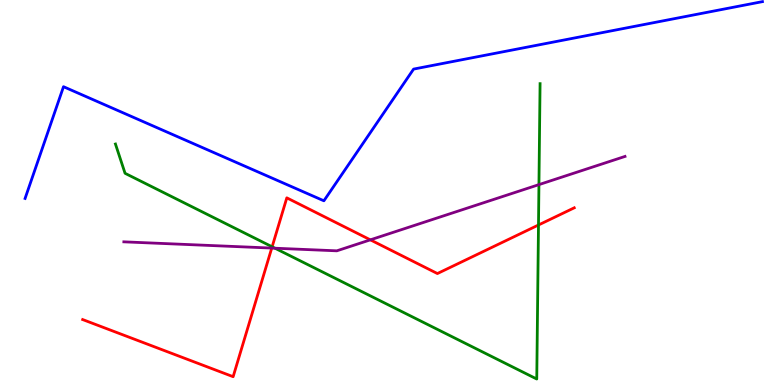[{'lines': ['blue', 'red'], 'intersections': []}, {'lines': ['green', 'red'], 'intersections': [{'x': 3.51, 'y': 3.59}, {'x': 6.95, 'y': 4.16}]}, {'lines': ['purple', 'red'], 'intersections': [{'x': 3.51, 'y': 3.56}, {'x': 4.78, 'y': 3.77}]}, {'lines': ['blue', 'green'], 'intersections': []}, {'lines': ['blue', 'purple'], 'intersections': []}, {'lines': ['green', 'purple'], 'intersections': [{'x': 3.55, 'y': 3.55}, {'x': 6.95, 'y': 5.2}]}]